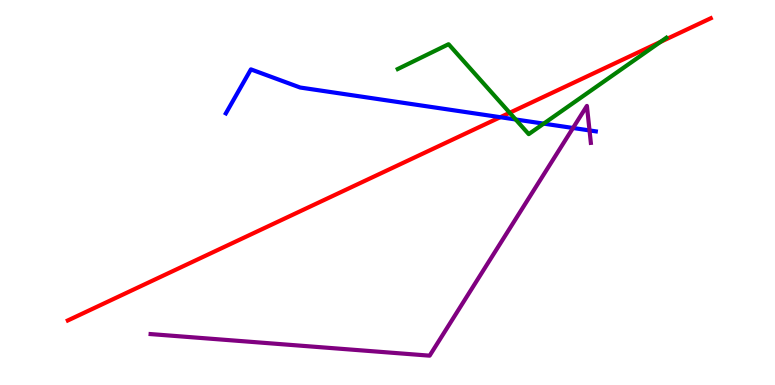[{'lines': ['blue', 'red'], 'intersections': [{'x': 6.46, 'y': 6.96}]}, {'lines': ['green', 'red'], 'intersections': [{'x': 6.58, 'y': 7.07}, {'x': 8.52, 'y': 8.91}]}, {'lines': ['purple', 'red'], 'intersections': []}, {'lines': ['blue', 'green'], 'intersections': [{'x': 6.65, 'y': 6.9}, {'x': 7.02, 'y': 6.79}]}, {'lines': ['blue', 'purple'], 'intersections': [{'x': 7.39, 'y': 6.68}, {'x': 7.61, 'y': 6.61}]}, {'lines': ['green', 'purple'], 'intersections': []}]